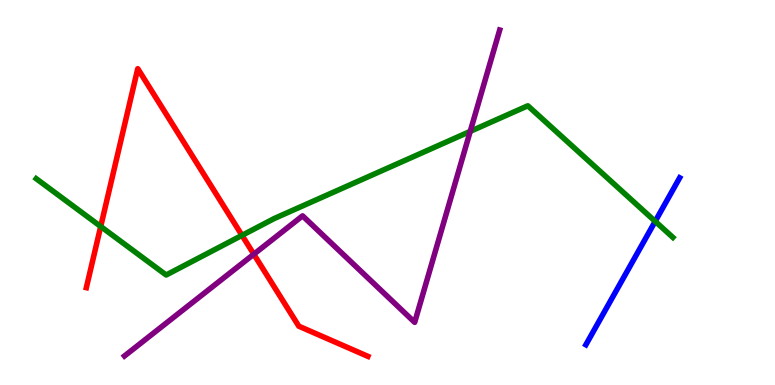[{'lines': ['blue', 'red'], 'intersections': []}, {'lines': ['green', 'red'], 'intersections': [{'x': 1.3, 'y': 4.12}, {'x': 3.12, 'y': 3.89}]}, {'lines': ['purple', 'red'], 'intersections': [{'x': 3.27, 'y': 3.4}]}, {'lines': ['blue', 'green'], 'intersections': [{'x': 8.45, 'y': 4.25}]}, {'lines': ['blue', 'purple'], 'intersections': []}, {'lines': ['green', 'purple'], 'intersections': [{'x': 6.07, 'y': 6.59}]}]